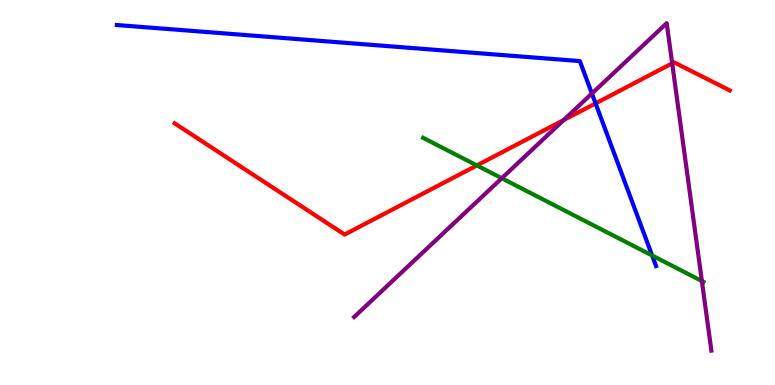[{'lines': ['blue', 'red'], 'intersections': [{'x': 7.68, 'y': 7.31}]}, {'lines': ['green', 'red'], 'intersections': [{'x': 6.15, 'y': 5.7}]}, {'lines': ['purple', 'red'], 'intersections': [{'x': 7.27, 'y': 6.88}, {'x': 8.67, 'y': 8.35}]}, {'lines': ['blue', 'green'], 'intersections': [{'x': 8.41, 'y': 3.36}]}, {'lines': ['blue', 'purple'], 'intersections': [{'x': 7.64, 'y': 7.57}]}, {'lines': ['green', 'purple'], 'intersections': [{'x': 6.47, 'y': 5.37}, {'x': 9.06, 'y': 2.7}]}]